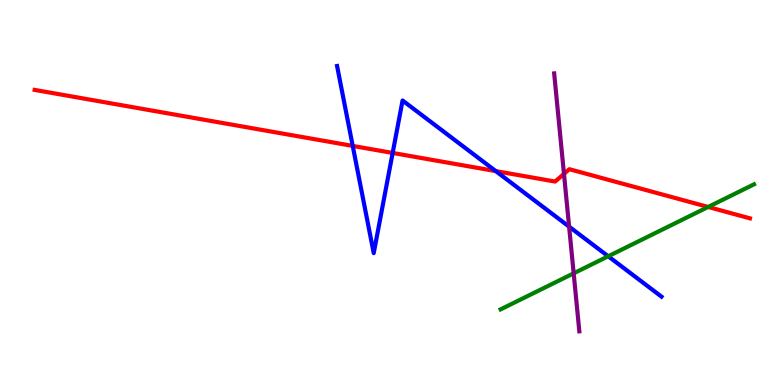[{'lines': ['blue', 'red'], 'intersections': [{'x': 4.55, 'y': 6.21}, {'x': 5.07, 'y': 6.03}, {'x': 6.4, 'y': 5.56}]}, {'lines': ['green', 'red'], 'intersections': [{'x': 9.14, 'y': 4.62}]}, {'lines': ['purple', 'red'], 'intersections': [{'x': 7.28, 'y': 5.48}]}, {'lines': ['blue', 'green'], 'intersections': [{'x': 7.85, 'y': 3.34}]}, {'lines': ['blue', 'purple'], 'intersections': [{'x': 7.34, 'y': 4.11}]}, {'lines': ['green', 'purple'], 'intersections': [{'x': 7.4, 'y': 2.9}]}]